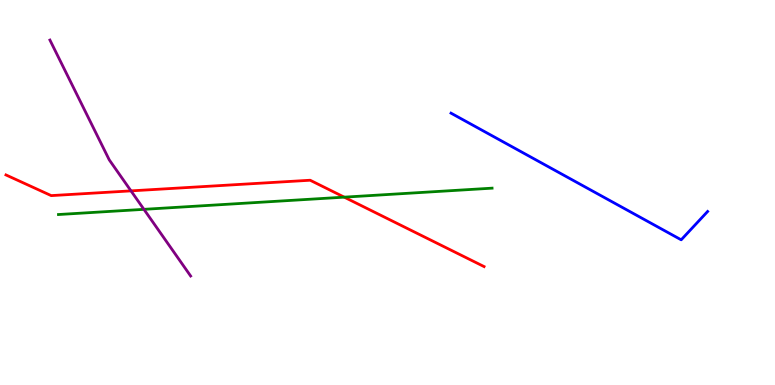[{'lines': ['blue', 'red'], 'intersections': []}, {'lines': ['green', 'red'], 'intersections': [{'x': 4.44, 'y': 4.88}]}, {'lines': ['purple', 'red'], 'intersections': [{'x': 1.69, 'y': 5.04}]}, {'lines': ['blue', 'green'], 'intersections': []}, {'lines': ['blue', 'purple'], 'intersections': []}, {'lines': ['green', 'purple'], 'intersections': [{'x': 1.86, 'y': 4.56}]}]